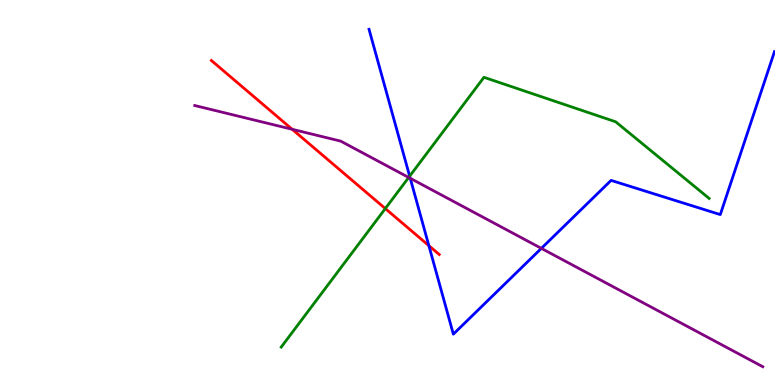[{'lines': ['blue', 'red'], 'intersections': [{'x': 5.53, 'y': 3.62}]}, {'lines': ['green', 'red'], 'intersections': [{'x': 4.97, 'y': 4.58}]}, {'lines': ['purple', 'red'], 'intersections': [{'x': 3.77, 'y': 6.64}]}, {'lines': ['blue', 'green'], 'intersections': [{'x': 5.29, 'y': 5.42}]}, {'lines': ['blue', 'purple'], 'intersections': [{'x': 5.29, 'y': 5.37}, {'x': 6.99, 'y': 3.55}]}, {'lines': ['green', 'purple'], 'intersections': [{'x': 5.27, 'y': 5.39}]}]